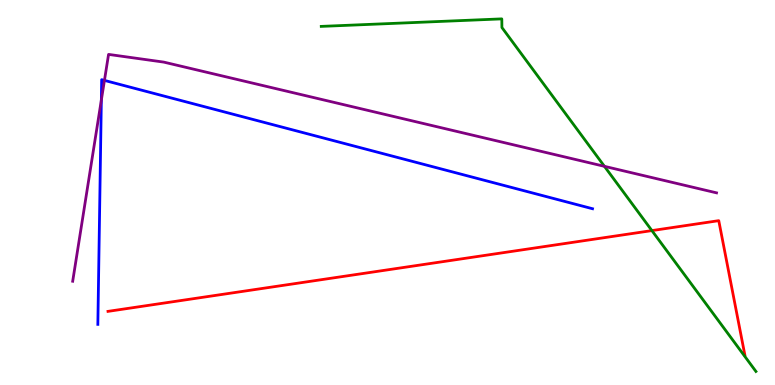[{'lines': ['blue', 'red'], 'intersections': []}, {'lines': ['green', 'red'], 'intersections': [{'x': 8.41, 'y': 4.01}]}, {'lines': ['purple', 'red'], 'intersections': []}, {'lines': ['blue', 'green'], 'intersections': []}, {'lines': ['blue', 'purple'], 'intersections': [{'x': 1.31, 'y': 7.4}, {'x': 1.35, 'y': 7.91}]}, {'lines': ['green', 'purple'], 'intersections': [{'x': 7.8, 'y': 5.68}]}]